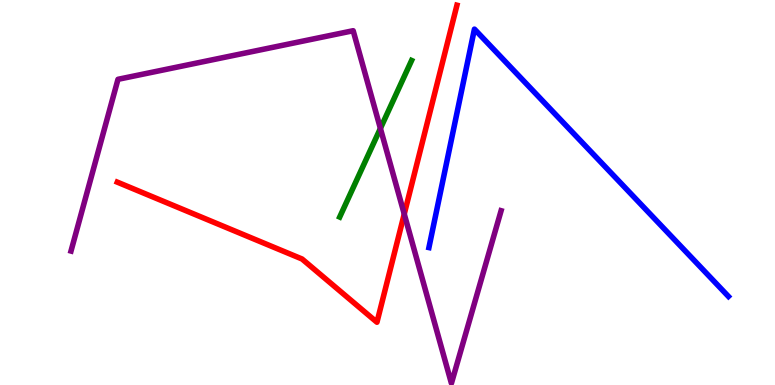[{'lines': ['blue', 'red'], 'intersections': []}, {'lines': ['green', 'red'], 'intersections': []}, {'lines': ['purple', 'red'], 'intersections': [{'x': 5.22, 'y': 4.44}]}, {'lines': ['blue', 'green'], 'intersections': []}, {'lines': ['blue', 'purple'], 'intersections': []}, {'lines': ['green', 'purple'], 'intersections': [{'x': 4.91, 'y': 6.66}]}]